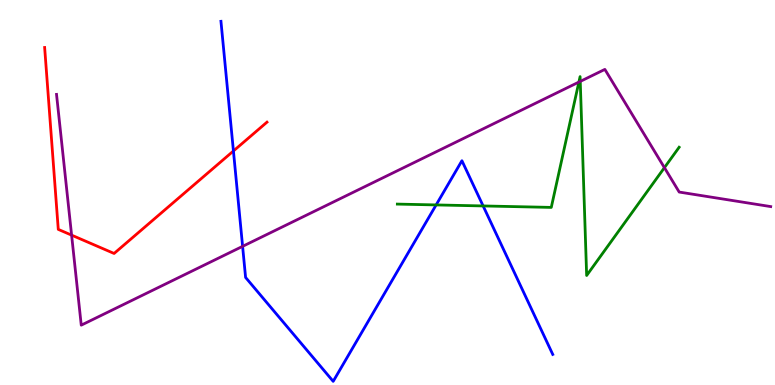[{'lines': ['blue', 'red'], 'intersections': [{'x': 3.01, 'y': 6.08}]}, {'lines': ['green', 'red'], 'intersections': []}, {'lines': ['purple', 'red'], 'intersections': [{'x': 0.924, 'y': 3.89}]}, {'lines': ['blue', 'green'], 'intersections': [{'x': 5.63, 'y': 4.68}, {'x': 6.23, 'y': 4.65}]}, {'lines': ['blue', 'purple'], 'intersections': [{'x': 3.13, 'y': 3.6}]}, {'lines': ['green', 'purple'], 'intersections': [{'x': 7.47, 'y': 7.87}, {'x': 7.49, 'y': 7.89}, {'x': 8.57, 'y': 5.65}]}]